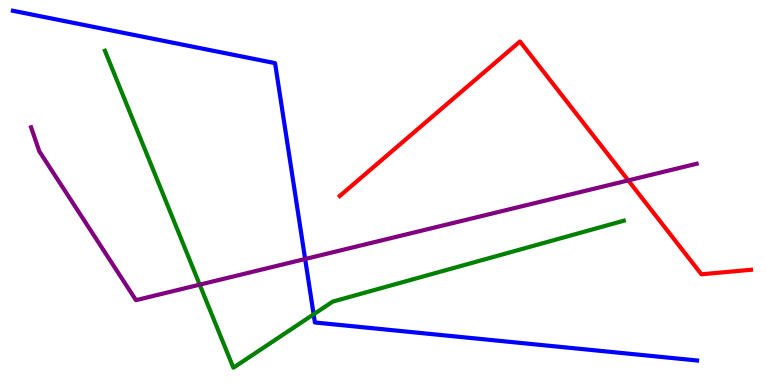[{'lines': ['blue', 'red'], 'intersections': []}, {'lines': ['green', 'red'], 'intersections': []}, {'lines': ['purple', 'red'], 'intersections': [{'x': 8.11, 'y': 5.31}]}, {'lines': ['blue', 'green'], 'intersections': [{'x': 4.05, 'y': 1.84}]}, {'lines': ['blue', 'purple'], 'intersections': [{'x': 3.94, 'y': 3.27}]}, {'lines': ['green', 'purple'], 'intersections': [{'x': 2.58, 'y': 2.61}]}]